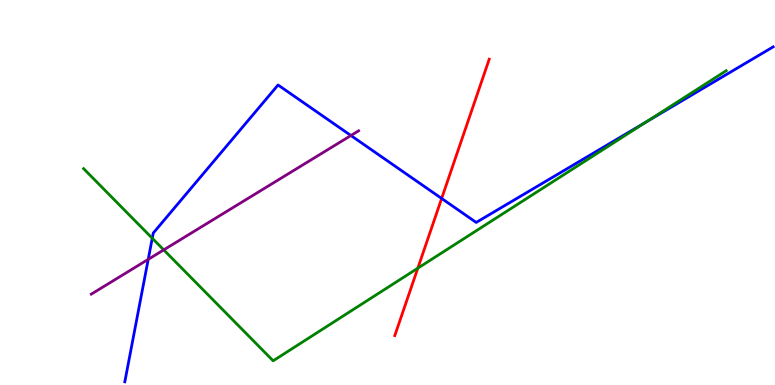[{'lines': ['blue', 'red'], 'intersections': [{'x': 5.7, 'y': 4.85}]}, {'lines': ['green', 'red'], 'intersections': [{'x': 5.39, 'y': 3.03}]}, {'lines': ['purple', 'red'], 'intersections': []}, {'lines': ['blue', 'green'], 'intersections': [{'x': 1.96, 'y': 3.81}, {'x': 8.34, 'y': 6.84}]}, {'lines': ['blue', 'purple'], 'intersections': [{'x': 1.91, 'y': 3.26}, {'x': 4.53, 'y': 6.48}]}, {'lines': ['green', 'purple'], 'intersections': [{'x': 2.11, 'y': 3.51}]}]